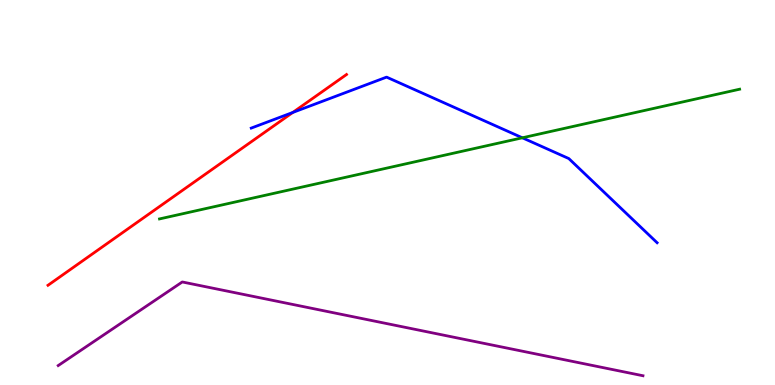[{'lines': ['blue', 'red'], 'intersections': [{'x': 3.78, 'y': 7.08}]}, {'lines': ['green', 'red'], 'intersections': []}, {'lines': ['purple', 'red'], 'intersections': []}, {'lines': ['blue', 'green'], 'intersections': [{'x': 6.74, 'y': 6.42}]}, {'lines': ['blue', 'purple'], 'intersections': []}, {'lines': ['green', 'purple'], 'intersections': []}]